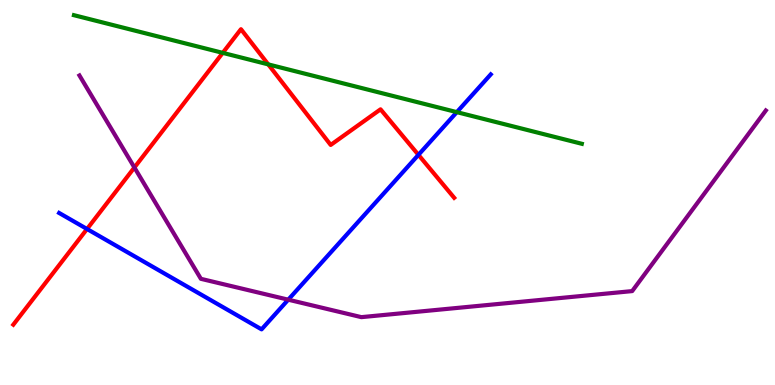[{'lines': ['blue', 'red'], 'intersections': [{'x': 1.12, 'y': 4.05}, {'x': 5.4, 'y': 5.98}]}, {'lines': ['green', 'red'], 'intersections': [{'x': 2.87, 'y': 8.63}, {'x': 3.46, 'y': 8.33}]}, {'lines': ['purple', 'red'], 'intersections': [{'x': 1.73, 'y': 5.65}]}, {'lines': ['blue', 'green'], 'intersections': [{'x': 5.89, 'y': 7.09}]}, {'lines': ['blue', 'purple'], 'intersections': [{'x': 3.72, 'y': 2.22}]}, {'lines': ['green', 'purple'], 'intersections': []}]